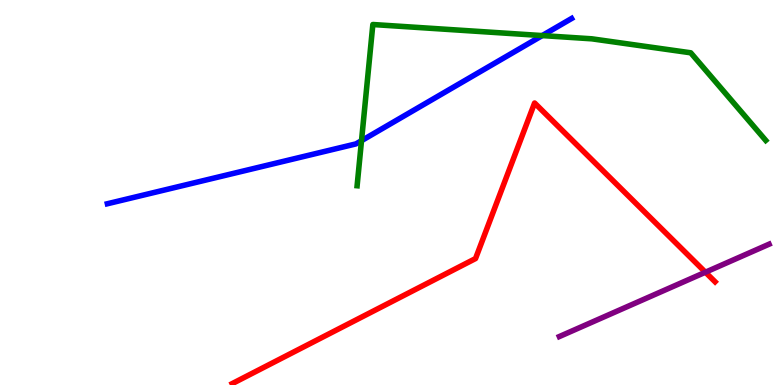[{'lines': ['blue', 'red'], 'intersections': []}, {'lines': ['green', 'red'], 'intersections': []}, {'lines': ['purple', 'red'], 'intersections': [{'x': 9.1, 'y': 2.93}]}, {'lines': ['blue', 'green'], 'intersections': [{'x': 4.66, 'y': 6.35}, {'x': 7.0, 'y': 9.08}]}, {'lines': ['blue', 'purple'], 'intersections': []}, {'lines': ['green', 'purple'], 'intersections': []}]